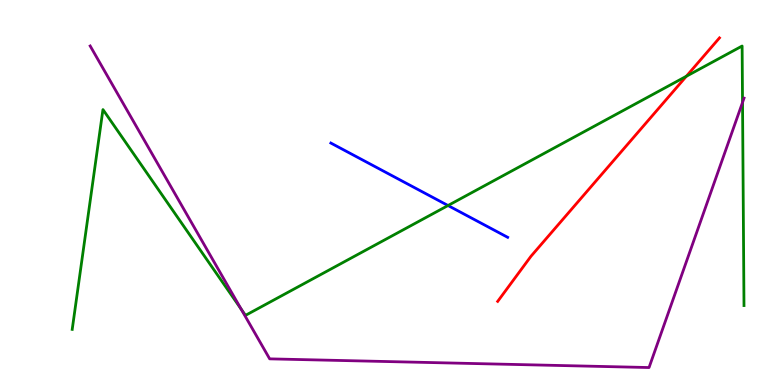[{'lines': ['blue', 'red'], 'intersections': []}, {'lines': ['green', 'red'], 'intersections': [{'x': 8.86, 'y': 8.02}]}, {'lines': ['purple', 'red'], 'intersections': []}, {'lines': ['blue', 'green'], 'intersections': [{'x': 5.78, 'y': 4.66}]}, {'lines': ['blue', 'purple'], 'intersections': []}, {'lines': ['green', 'purple'], 'intersections': [{'x': 3.11, 'y': 1.98}, {'x': 9.58, 'y': 7.34}]}]